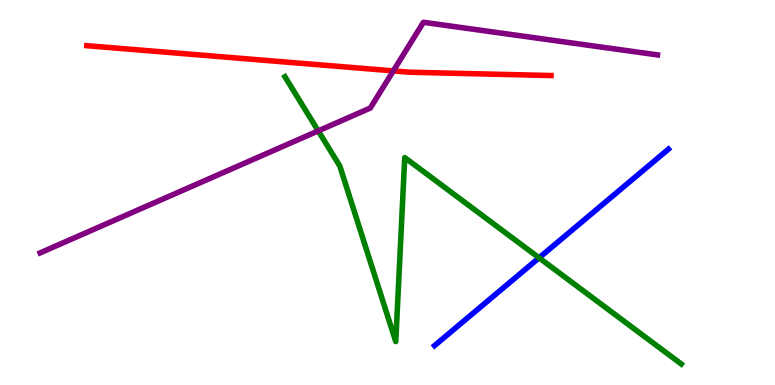[{'lines': ['blue', 'red'], 'intersections': []}, {'lines': ['green', 'red'], 'intersections': []}, {'lines': ['purple', 'red'], 'intersections': [{'x': 5.08, 'y': 8.16}]}, {'lines': ['blue', 'green'], 'intersections': [{'x': 6.96, 'y': 3.3}]}, {'lines': ['blue', 'purple'], 'intersections': []}, {'lines': ['green', 'purple'], 'intersections': [{'x': 4.11, 'y': 6.6}]}]